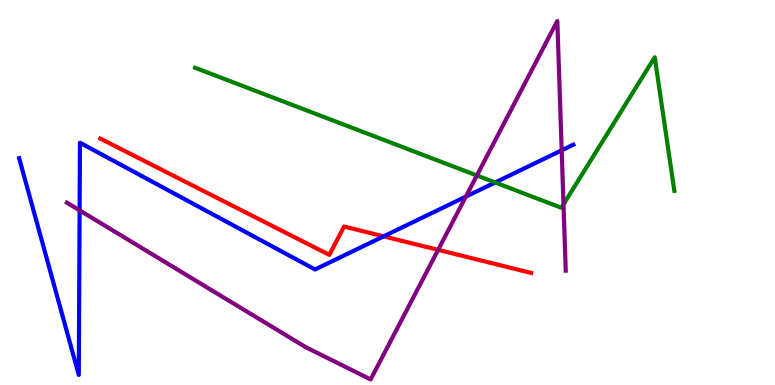[{'lines': ['blue', 'red'], 'intersections': [{'x': 4.95, 'y': 3.86}]}, {'lines': ['green', 'red'], 'intersections': []}, {'lines': ['purple', 'red'], 'intersections': [{'x': 5.65, 'y': 3.51}]}, {'lines': ['blue', 'green'], 'intersections': [{'x': 6.39, 'y': 5.26}]}, {'lines': ['blue', 'purple'], 'intersections': [{'x': 1.03, 'y': 4.54}, {'x': 6.01, 'y': 4.89}, {'x': 7.25, 'y': 6.1}]}, {'lines': ['green', 'purple'], 'intersections': [{'x': 6.15, 'y': 5.44}, {'x': 7.27, 'y': 4.69}]}]